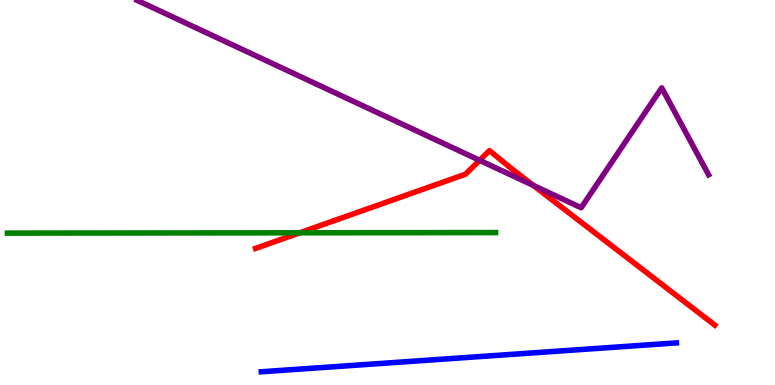[{'lines': ['blue', 'red'], 'intersections': []}, {'lines': ['green', 'red'], 'intersections': [{'x': 3.87, 'y': 3.95}]}, {'lines': ['purple', 'red'], 'intersections': [{'x': 6.19, 'y': 5.84}, {'x': 6.88, 'y': 5.18}]}, {'lines': ['blue', 'green'], 'intersections': []}, {'lines': ['blue', 'purple'], 'intersections': []}, {'lines': ['green', 'purple'], 'intersections': []}]